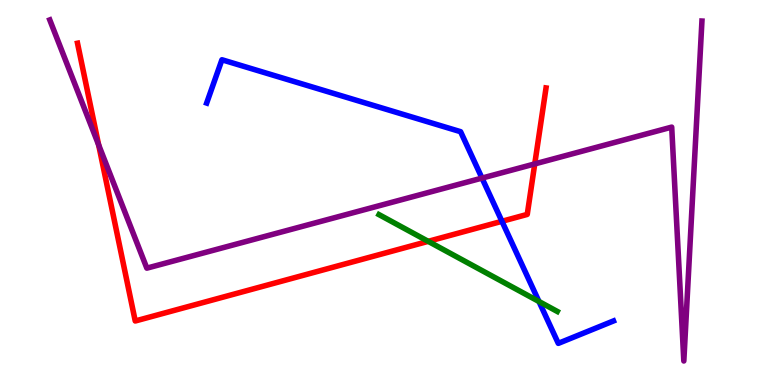[{'lines': ['blue', 'red'], 'intersections': [{'x': 6.48, 'y': 4.25}]}, {'lines': ['green', 'red'], 'intersections': [{'x': 5.53, 'y': 3.73}]}, {'lines': ['purple', 'red'], 'intersections': [{'x': 1.27, 'y': 6.24}, {'x': 6.9, 'y': 5.74}]}, {'lines': ['blue', 'green'], 'intersections': [{'x': 6.95, 'y': 2.17}]}, {'lines': ['blue', 'purple'], 'intersections': [{'x': 6.22, 'y': 5.37}]}, {'lines': ['green', 'purple'], 'intersections': []}]